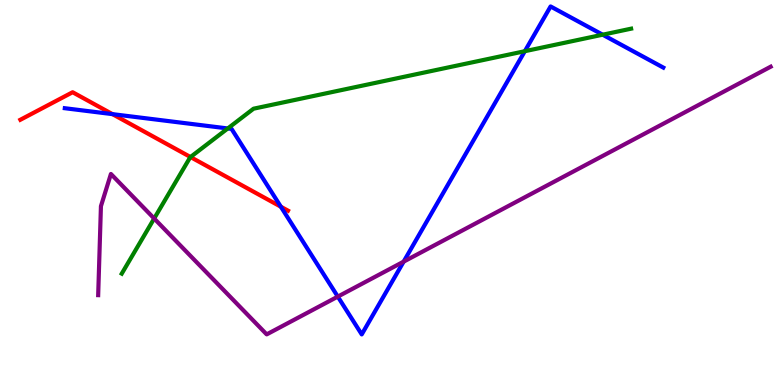[{'lines': ['blue', 'red'], 'intersections': [{'x': 1.45, 'y': 7.04}, {'x': 3.62, 'y': 4.63}]}, {'lines': ['green', 'red'], 'intersections': [{'x': 2.46, 'y': 5.92}]}, {'lines': ['purple', 'red'], 'intersections': []}, {'lines': ['blue', 'green'], 'intersections': [{'x': 2.94, 'y': 6.66}, {'x': 6.77, 'y': 8.67}, {'x': 7.78, 'y': 9.1}]}, {'lines': ['blue', 'purple'], 'intersections': [{'x': 4.36, 'y': 2.3}, {'x': 5.21, 'y': 3.2}]}, {'lines': ['green', 'purple'], 'intersections': [{'x': 1.99, 'y': 4.32}]}]